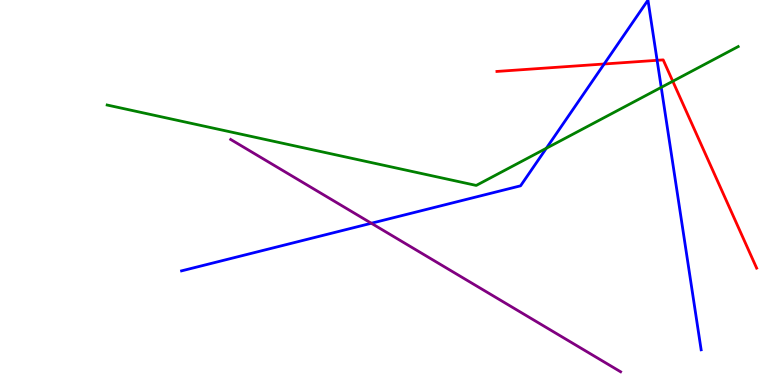[{'lines': ['blue', 'red'], 'intersections': [{'x': 7.8, 'y': 8.34}, {'x': 8.48, 'y': 8.43}]}, {'lines': ['green', 'red'], 'intersections': [{'x': 8.68, 'y': 7.89}]}, {'lines': ['purple', 'red'], 'intersections': []}, {'lines': ['blue', 'green'], 'intersections': [{'x': 7.05, 'y': 6.15}, {'x': 8.53, 'y': 7.73}]}, {'lines': ['blue', 'purple'], 'intersections': [{'x': 4.79, 'y': 4.2}]}, {'lines': ['green', 'purple'], 'intersections': []}]